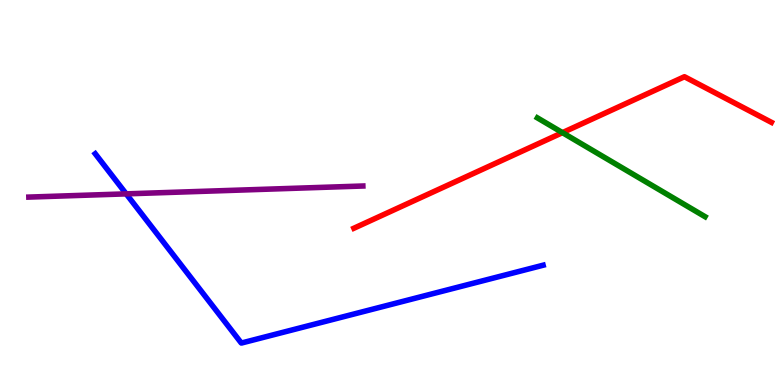[{'lines': ['blue', 'red'], 'intersections': []}, {'lines': ['green', 'red'], 'intersections': [{'x': 7.26, 'y': 6.55}]}, {'lines': ['purple', 'red'], 'intersections': []}, {'lines': ['blue', 'green'], 'intersections': []}, {'lines': ['blue', 'purple'], 'intersections': [{'x': 1.63, 'y': 4.96}]}, {'lines': ['green', 'purple'], 'intersections': []}]